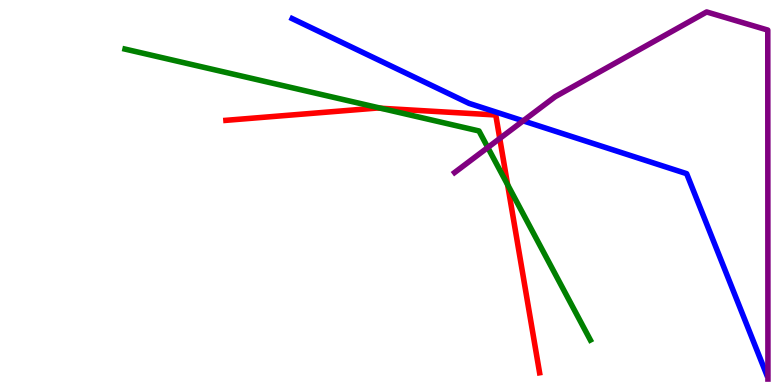[{'lines': ['blue', 'red'], 'intersections': []}, {'lines': ['green', 'red'], 'intersections': [{'x': 4.91, 'y': 7.19}, {'x': 6.55, 'y': 5.2}]}, {'lines': ['purple', 'red'], 'intersections': [{'x': 6.45, 'y': 6.4}]}, {'lines': ['blue', 'green'], 'intersections': []}, {'lines': ['blue', 'purple'], 'intersections': [{'x': 6.75, 'y': 6.86}]}, {'lines': ['green', 'purple'], 'intersections': [{'x': 6.29, 'y': 6.17}]}]